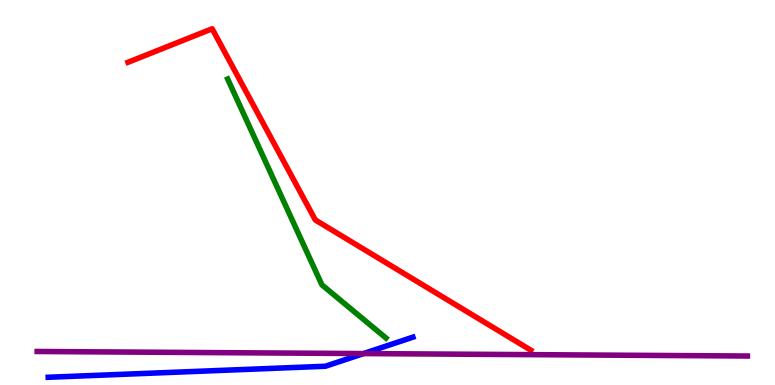[{'lines': ['blue', 'red'], 'intersections': []}, {'lines': ['green', 'red'], 'intersections': []}, {'lines': ['purple', 'red'], 'intersections': []}, {'lines': ['blue', 'green'], 'intersections': []}, {'lines': ['blue', 'purple'], 'intersections': [{'x': 4.69, 'y': 0.816}]}, {'lines': ['green', 'purple'], 'intersections': []}]